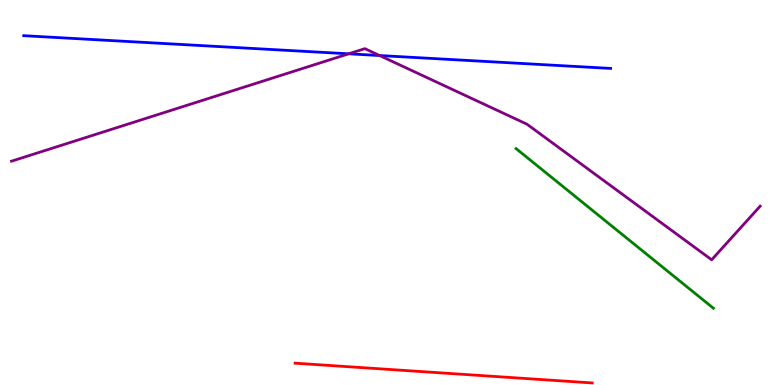[{'lines': ['blue', 'red'], 'intersections': []}, {'lines': ['green', 'red'], 'intersections': []}, {'lines': ['purple', 'red'], 'intersections': []}, {'lines': ['blue', 'green'], 'intersections': []}, {'lines': ['blue', 'purple'], 'intersections': [{'x': 4.5, 'y': 8.6}, {'x': 4.9, 'y': 8.56}]}, {'lines': ['green', 'purple'], 'intersections': []}]